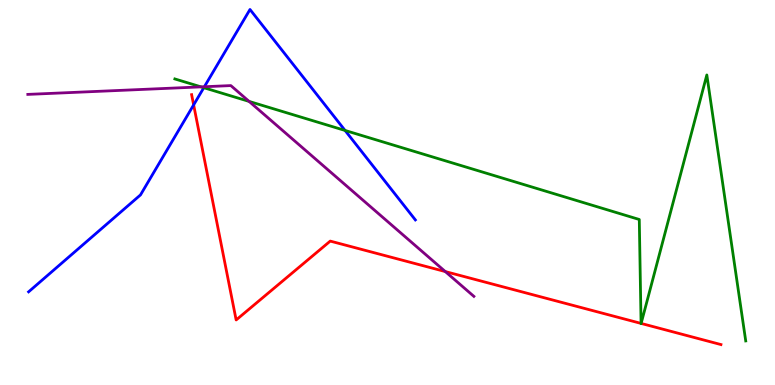[{'lines': ['blue', 'red'], 'intersections': [{'x': 2.5, 'y': 7.28}]}, {'lines': ['green', 'red'], 'intersections': [{'x': 8.27, 'y': 1.6}, {'x': 8.27, 'y': 1.6}]}, {'lines': ['purple', 'red'], 'intersections': [{'x': 5.75, 'y': 2.95}]}, {'lines': ['blue', 'green'], 'intersections': [{'x': 2.63, 'y': 7.72}, {'x': 4.45, 'y': 6.61}]}, {'lines': ['blue', 'purple'], 'intersections': [{'x': 2.64, 'y': 7.75}]}, {'lines': ['green', 'purple'], 'intersections': [{'x': 2.59, 'y': 7.74}, {'x': 3.21, 'y': 7.37}]}]